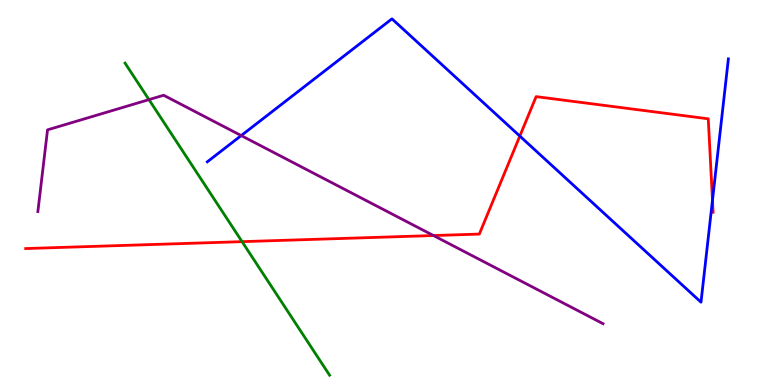[{'lines': ['blue', 'red'], 'intersections': [{'x': 6.71, 'y': 6.47}, {'x': 9.19, 'y': 4.8}]}, {'lines': ['green', 'red'], 'intersections': [{'x': 3.12, 'y': 3.72}]}, {'lines': ['purple', 'red'], 'intersections': [{'x': 5.59, 'y': 3.88}]}, {'lines': ['blue', 'green'], 'intersections': []}, {'lines': ['blue', 'purple'], 'intersections': [{'x': 3.11, 'y': 6.48}]}, {'lines': ['green', 'purple'], 'intersections': [{'x': 1.92, 'y': 7.41}]}]